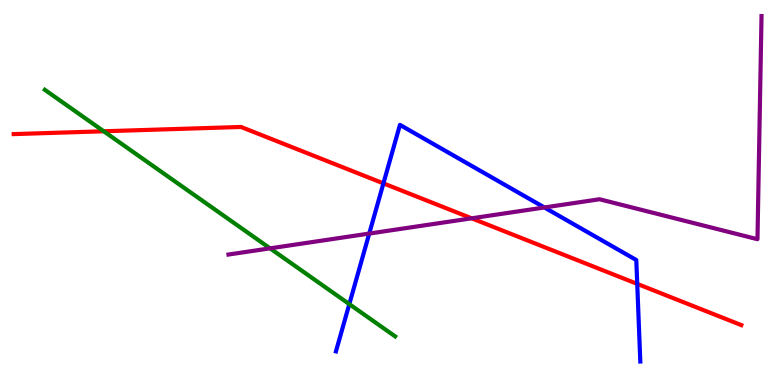[{'lines': ['blue', 'red'], 'intersections': [{'x': 4.95, 'y': 5.24}, {'x': 8.22, 'y': 2.63}]}, {'lines': ['green', 'red'], 'intersections': [{'x': 1.34, 'y': 6.59}]}, {'lines': ['purple', 'red'], 'intersections': [{'x': 6.09, 'y': 4.33}]}, {'lines': ['blue', 'green'], 'intersections': [{'x': 4.51, 'y': 2.1}]}, {'lines': ['blue', 'purple'], 'intersections': [{'x': 4.76, 'y': 3.93}, {'x': 7.02, 'y': 4.61}]}, {'lines': ['green', 'purple'], 'intersections': [{'x': 3.48, 'y': 3.55}]}]